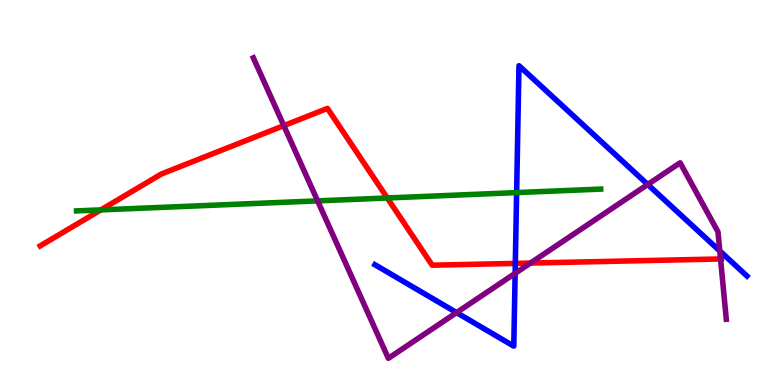[{'lines': ['blue', 'red'], 'intersections': [{'x': 6.65, 'y': 3.16}]}, {'lines': ['green', 'red'], 'intersections': [{'x': 1.3, 'y': 4.55}, {'x': 5.0, 'y': 4.86}]}, {'lines': ['purple', 'red'], 'intersections': [{'x': 3.66, 'y': 6.74}, {'x': 6.84, 'y': 3.17}, {'x': 9.3, 'y': 3.27}]}, {'lines': ['blue', 'green'], 'intersections': [{'x': 6.67, 'y': 5.0}]}, {'lines': ['blue', 'purple'], 'intersections': [{'x': 5.89, 'y': 1.88}, {'x': 6.65, 'y': 2.9}, {'x': 8.36, 'y': 5.21}, {'x': 9.29, 'y': 3.48}]}, {'lines': ['green', 'purple'], 'intersections': [{'x': 4.1, 'y': 4.78}]}]